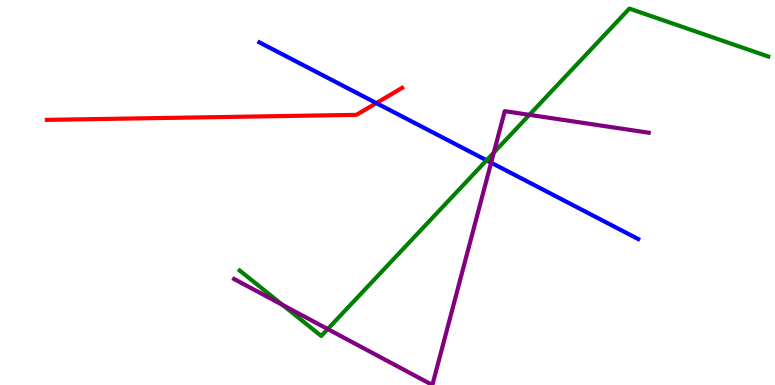[{'lines': ['blue', 'red'], 'intersections': [{'x': 4.86, 'y': 7.32}]}, {'lines': ['green', 'red'], 'intersections': []}, {'lines': ['purple', 'red'], 'intersections': []}, {'lines': ['blue', 'green'], 'intersections': [{'x': 6.28, 'y': 5.84}]}, {'lines': ['blue', 'purple'], 'intersections': [{'x': 6.34, 'y': 5.77}]}, {'lines': ['green', 'purple'], 'intersections': [{'x': 3.65, 'y': 2.08}, {'x': 4.23, 'y': 1.45}, {'x': 6.37, 'y': 6.03}, {'x': 6.83, 'y': 7.02}]}]